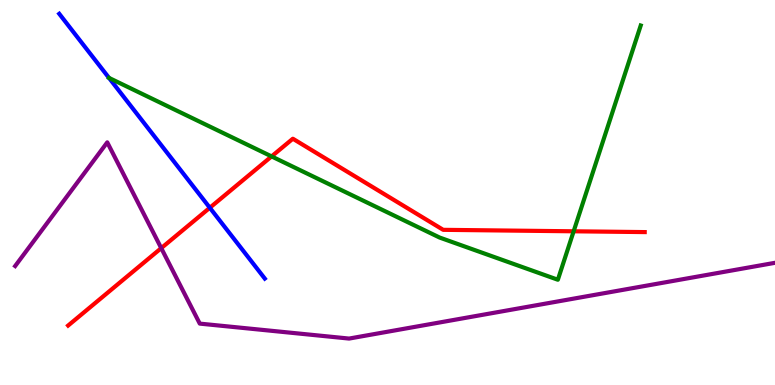[{'lines': ['blue', 'red'], 'intersections': [{'x': 2.71, 'y': 4.6}]}, {'lines': ['green', 'red'], 'intersections': [{'x': 3.5, 'y': 5.94}, {'x': 7.4, 'y': 3.99}]}, {'lines': ['purple', 'red'], 'intersections': [{'x': 2.08, 'y': 3.56}]}, {'lines': ['blue', 'green'], 'intersections': [{'x': 1.41, 'y': 7.98}]}, {'lines': ['blue', 'purple'], 'intersections': []}, {'lines': ['green', 'purple'], 'intersections': []}]